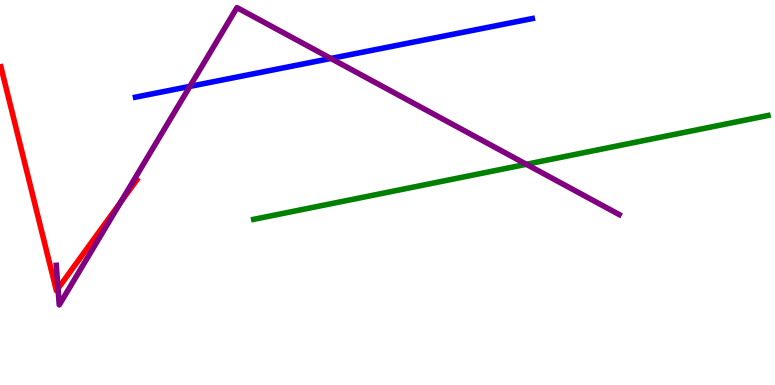[{'lines': ['blue', 'red'], 'intersections': []}, {'lines': ['green', 'red'], 'intersections': []}, {'lines': ['purple', 'red'], 'intersections': [{'x': 0.749, 'y': 2.51}, {'x': 1.56, 'y': 4.75}]}, {'lines': ['blue', 'green'], 'intersections': []}, {'lines': ['blue', 'purple'], 'intersections': [{'x': 2.45, 'y': 7.76}, {'x': 4.27, 'y': 8.48}]}, {'lines': ['green', 'purple'], 'intersections': [{'x': 6.79, 'y': 5.73}]}]